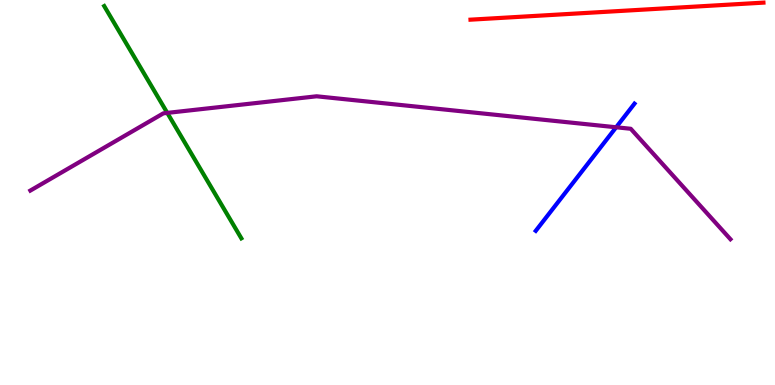[{'lines': ['blue', 'red'], 'intersections': []}, {'lines': ['green', 'red'], 'intersections': []}, {'lines': ['purple', 'red'], 'intersections': []}, {'lines': ['blue', 'green'], 'intersections': []}, {'lines': ['blue', 'purple'], 'intersections': [{'x': 7.95, 'y': 6.69}]}, {'lines': ['green', 'purple'], 'intersections': [{'x': 2.16, 'y': 7.07}]}]